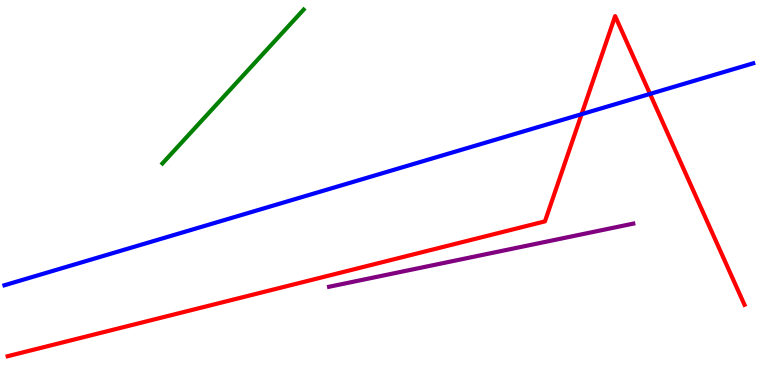[{'lines': ['blue', 'red'], 'intersections': [{'x': 7.5, 'y': 7.03}, {'x': 8.39, 'y': 7.56}]}, {'lines': ['green', 'red'], 'intersections': []}, {'lines': ['purple', 'red'], 'intersections': []}, {'lines': ['blue', 'green'], 'intersections': []}, {'lines': ['blue', 'purple'], 'intersections': []}, {'lines': ['green', 'purple'], 'intersections': []}]